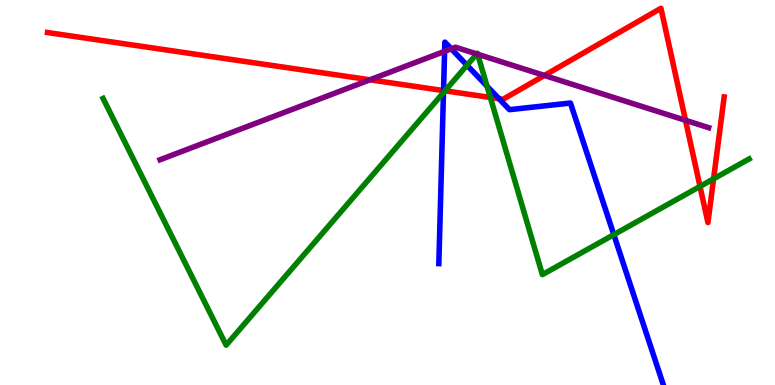[{'lines': ['blue', 'red'], 'intersections': [{'x': 5.72, 'y': 7.65}, {'x': 6.44, 'y': 7.44}]}, {'lines': ['green', 'red'], 'intersections': [{'x': 5.74, 'y': 7.64}, {'x': 6.33, 'y': 7.47}, {'x': 9.03, 'y': 5.16}, {'x': 9.21, 'y': 5.35}]}, {'lines': ['purple', 'red'], 'intersections': [{'x': 4.77, 'y': 7.93}, {'x': 7.02, 'y': 8.04}, {'x': 8.85, 'y': 6.87}]}, {'lines': ['blue', 'green'], 'intersections': [{'x': 5.72, 'y': 7.6}, {'x': 6.03, 'y': 8.31}, {'x': 6.28, 'y': 7.76}, {'x': 7.92, 'y': 3.91}]}, {'lines': ['blue', 'purple'], 'intersections': [{'x': 5.74, 'y': 8.67}, {'x': 5.82, 'y': 8.73}]}, {'lines': ['green', 'purple'], 'intersections': [{'x': 6.15, 'y': 8.6}, {'x': 6.16, 'y': 8.59}]}]